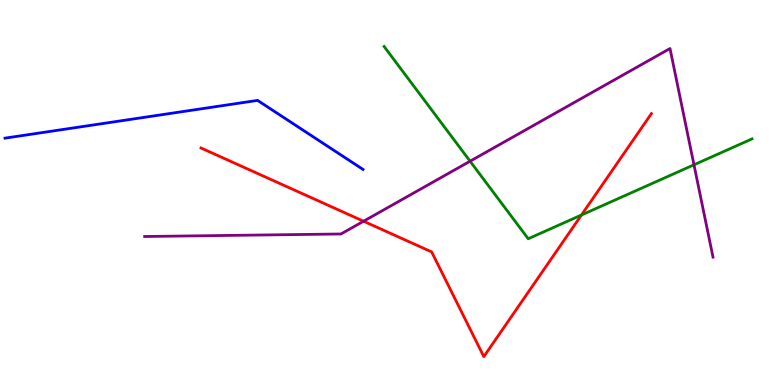[{'lines': ['blue', 'red'], 'intersections': []}, {'lines': ['green', 'red'], 'intersections': [{'x': 7.5, 'y': 4.42}]}, {'lines': ['purple', 'red'], 'intersections': [{'x': 4.69, 'y': 4.25}]}, {'lines': ['blue', 'green'], 'intersections': []}, {'lines': ['blue', 'purple'], 'intersections': []}, {'lines': ['green', 'purple'], 'intersections': [{'x': 6.07, 'y': 5.81}, {'x': 8.95, 'y': 5.72}]}]